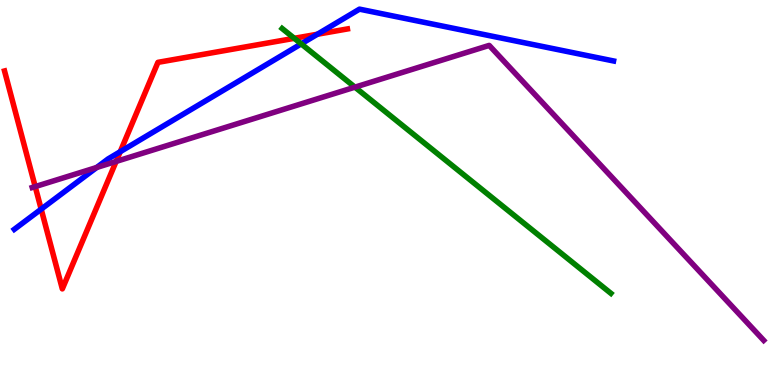[{'lines': ['blue', 'red'], 'intersections': [{'x': 0.531, 'y': 4.57}, {'x': 1.55, 'y': 6.06}, {'x': 4.1, 'y': 9.11}]}, {'lines': ['green', 'red'], 'intersections': [{'x': 3.8, 'y': 9.0}]}, {'lines': ['purple', 'red'], 'intersections': [{'x': 0.454, 'y': 5.15}, {'x': 1.5, 'y': 5.81}]}, {'lines': ['blue', 'green'], 'intersections': [{'x': 3.89, 'y': 8.86}]}, {'lines': ['blue', 'purple'], 'intersections': [{'x': 1.25, 'y': 5.65}]}, {'lines': ['green', 'purple'], 'intersections': [{'x': 4.58, 'y': 7.74}]}]